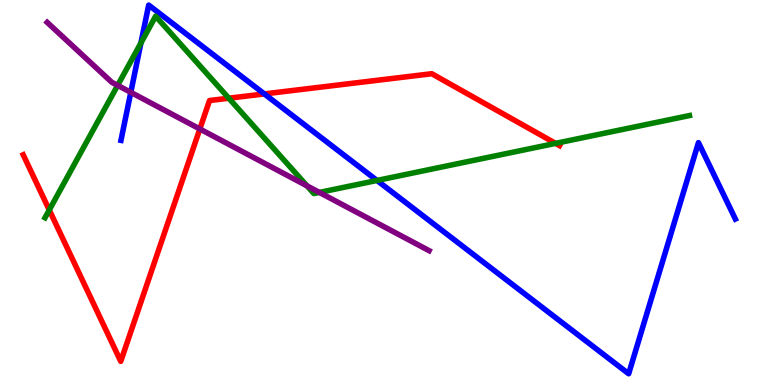[{'lines': ['blue', 'red'], 'intersections': [{'x': 3.41, 'y': 7.56}]}, {'lines': ['green', 'red'], 'intersections': [{'x': 0.636, 'y': 4.55}, {'x': 2.95, 'y': 7.45}, {'x': 7.17, 'y': 6.28}]}, {'lines': ['purple', 'red'], 'intersections': [{'x': 2.58, 'y': 6.65}]}, {'lines': ['blue', 'green'], 'intersections': [{'x': 1.82, 'y': 8.88}, {'x': 4.86, 'y': 5.31}]}, {'lines': ['blue', 'purple'], 'intersections': [{'x': 1.69, 'y': 7.6}]}, {'lines': ['green', 'purple'], 'intersections': [{'x': 1.52, 'y': 7.78}, {'x': 3.96, 'y': 5.17}, {'x': 4.12, 'y': 5.0}]}]